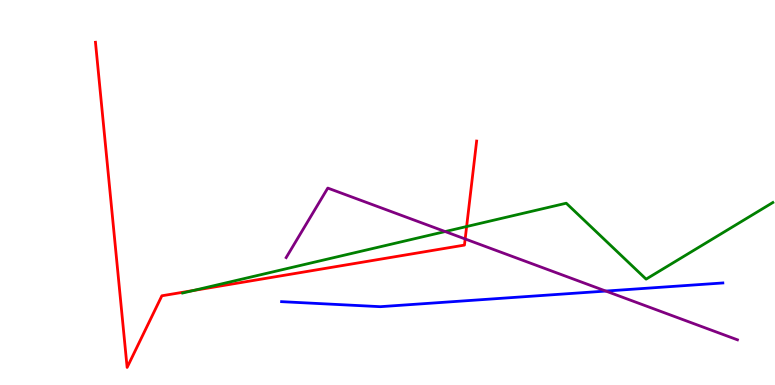[{'lines': ['blue', 'red'], 'intersections': []}, {'lines': ['green', 'red'], 'intersections': [{'x': 2.49, 'y': 2.45}, {'x': 6.02, 'y': 4.12}]}, {'lines': ['purple', 'red'], 'intersections': [{'x': 6.0, 'y': 3.79}]}, {'lines': ['blue', 'green'], 'intersections': []}, {'lines': ['blue', 'purple'], 'intersections': [{'x': 7.82, 'y': 2.44}]}, {'lines': ['green', 'purple'], 'intersections': [{'x': 5.74, 'y': 3.99}]}]